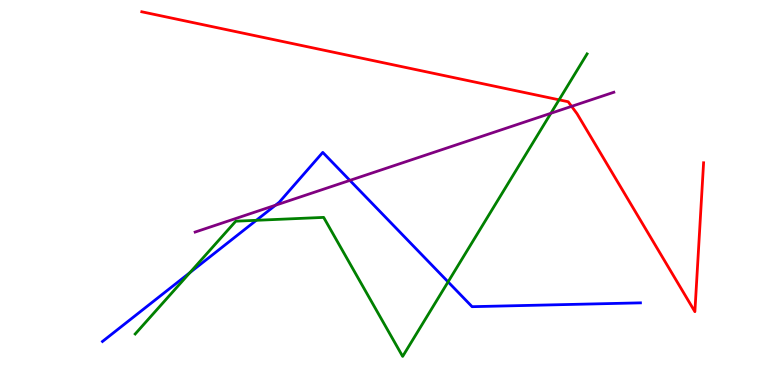[{'lines': ['blue', 'red'], 'intersections': []}, {'lines': ['green', 'red'], 'intersections': [{'x': 7.21, 'y': 7.41}]}, {'lines': ['purple', 'red'], 'intersections': [{'x': 7.38, 'y': 7.24}]}, {'lines': ['blue', 'green'], 'intersections': [{'x': 2.45, 'y': 2.92}, {'x': 3.31, 'y': 4.28}, {'x': 5.78, 'y': 2.68}]}, {'lines': ['blue', 'purple'], 'intersections': [{'x': 3.55, 'y': 4.67}, {'x': 4.51, 'y': 5.31}]}, {'lines': ['green', 'purple'], 'intersections': [{'x': 7.11, 'y': 7.06}]}]